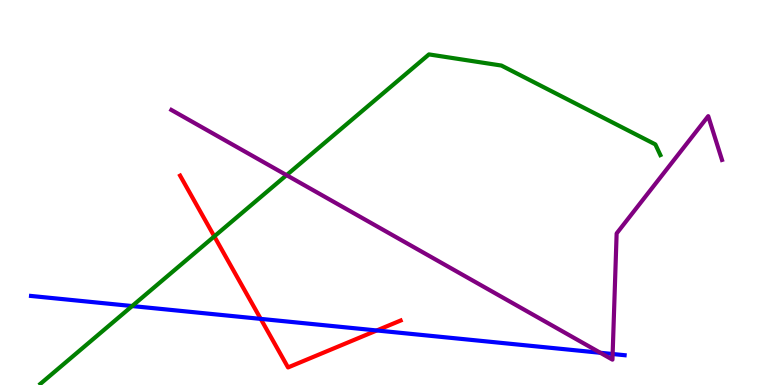[{'lines': ['blue', 'red'], 'intersections': [{'x': 3.36, 'y': 1.72}, {'x': 4.86, 'y': 1.42}]}, {'lines': ['green', 'red'], 'intersections': [{'x': 2.77, 'y': 3.86}]}, {'lines': ['purple', 'red'], 'intersections': []}, {'lines': ['blue', 'green'], 'intersections': [{'x': 1.71, 'y': 2.05}]}, {'lines': ['blue', 'purple'], 'intersections': [{'x': 7.75, 'y': 0.837}, {'x': 7.91, 'y': 0.805}]}, {'lines': ['green', 'purple'], 'intersections': [{'x': 3.7, 'y': 5.45}]}]